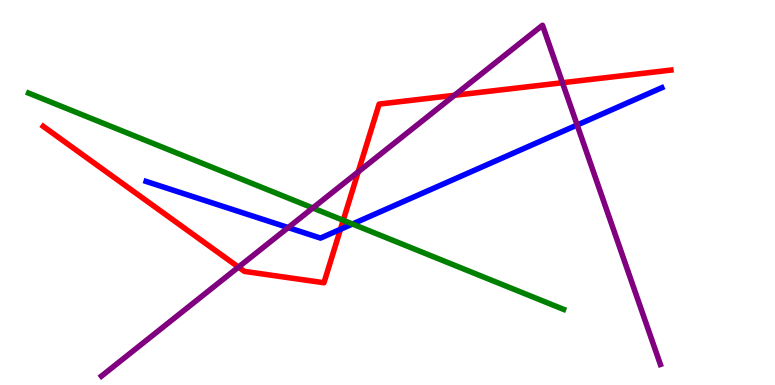[{'lines': ['blue', 'red'], 'intersections': [{'x': 4.39, 'y': 4.04}]}, {'lines': ['green', 'red'], 'intersections': [{'x': 4.43, 'y': 4.28}]}, {'lines': ['purple', 'red'], 'intersections': [{'x': 3.08, 'y': 3.06}, {'x': 4.62, 'y': 5.54}, {'x': 5.86, 'y': 7.52}, {'x': 7.26, 'y': 7.85}]}, {'lines': ['blue', 'green'], 'intersections': [{'x': 4.55, 'y': 4.18}]}, {'lines': ['blue', 'purple'], 'intersections': [{'x': 3.72, 'y': 4.09}, {'x': 7.45, 'y': 6.75}]}, {'lines': ['green', 'purple'], 'intersections': [{'x': 4.04, 'y': 4.6}]}]